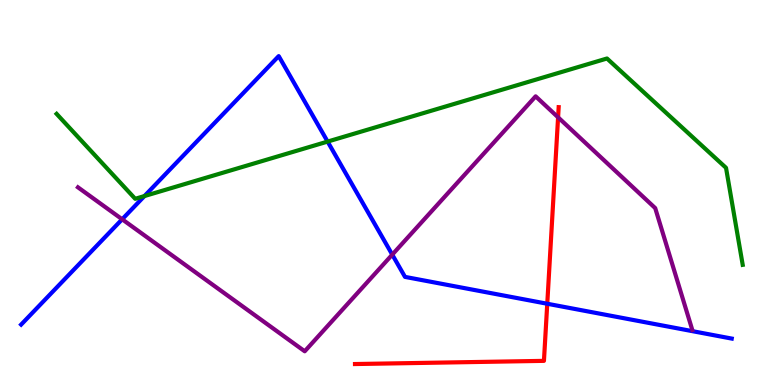[{'lines': ['blue', 'red'], 'intersections': [{'x': 7.06, 'y': 2.11}]}, {'lines': ['green', 'red'], 'intersections': []}, {'lines': ['purple', 'red'], 'intersections': [{'x': 7.2, 'y': 6.95}]}, {'lines': ['blue', 'green'], 'intersections': [{'x': 1.86, 'y': 4.91}, {'x': 4.23, 'y': 6.32}]}, {'lines': ['blue', 'purple'], 'intersections': [{'x': 1.58, 'y': 4.3}, {'x': 5.06, 'y': 3.39}]}, {'lines': ['green', 'purple'], 'intersections': []}]